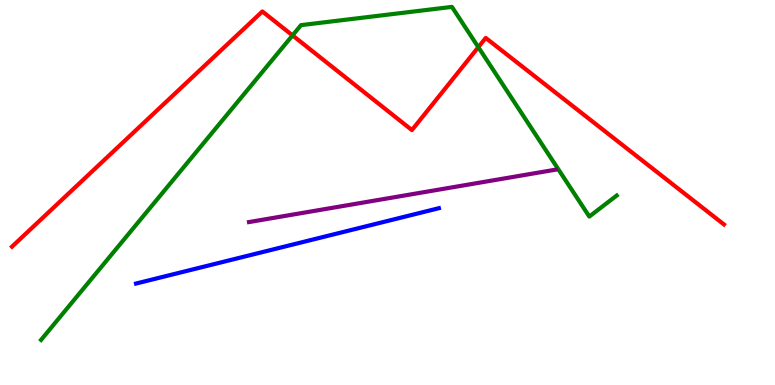[{'lines': ['blue', 'red'], 'intersections': []}, {'lines': ['green', 'red'], 'intersections': [{'x': 3.77, 'y': 9.08}, {'x': 6.17, 'y': 8.77}]}, {'lines': ['purple', 'red'], 'intersections': []}, {'lines': ['blue', 'green'], 'intersections': []}, {'lines': ['blue', 'purple'], 'intersections': []}, {'lines': ['green', 'purple'], 'intersections': []}]